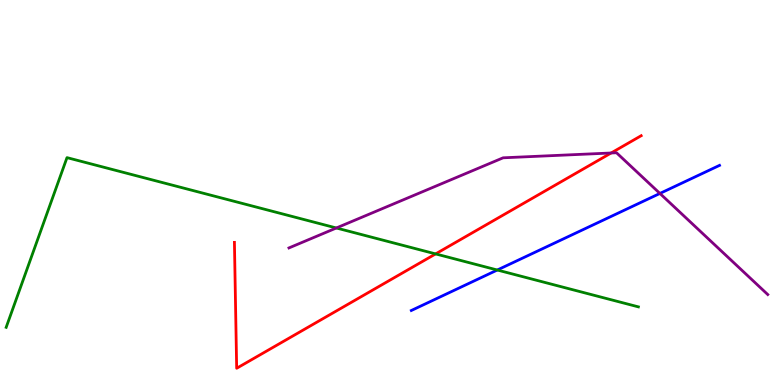[{'lines': ['blue', 'red'], 'intersections': []}, {'lines': ['green', 'red'], 'intersections': [{'x': 5.62, 'y': 3.41}]}, {'lines': ['purple', 'red'], 'intersections': [{'x': 7.89, 'y': 6.03}]}, {'lines': ['blue', 'green'], 'intersections': [{'x': 6.42, 'y': 2.99}]}, {'lines': ['blue', 'purple'], 'intersections': [{'x': 8.51, 'y': 4.98}]}, {'lines': ['green', 'purple'], 'intersections': [{'x': 4.34, 'y': 4.08}]}]